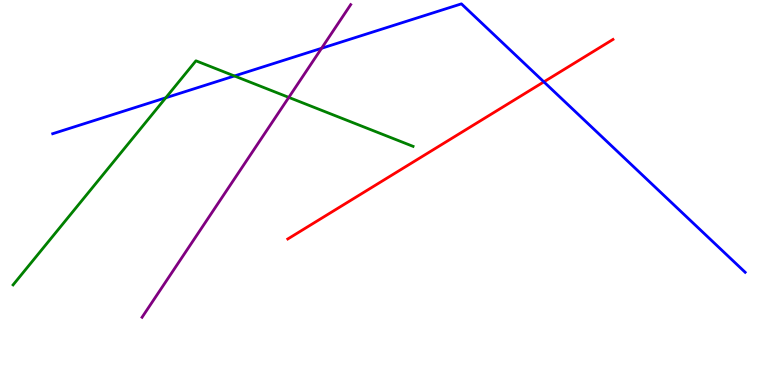[{'lines': ['blue', 'red'], 'intersections': [{'x': 7.02, 'y': 7.87}]}, {'lines': ['green', 'red'], 'intersections': []}, {'lines': ['purple', 'red'], 'intersections': []}, {'lines': ['blue', 'green'], 'intersections': [{'x': 2.14, 'y': 7.46}, {'x': 3.02, 'y': 8.03}]}, {'lines': ['blue', 'purple'], 'intersections': [{'x': 4.15, 'y': 8.75}]}, {'lines': ['green', 'purple'], 'intersections': [{'x': 3.73, 'y': 7.47}]}]